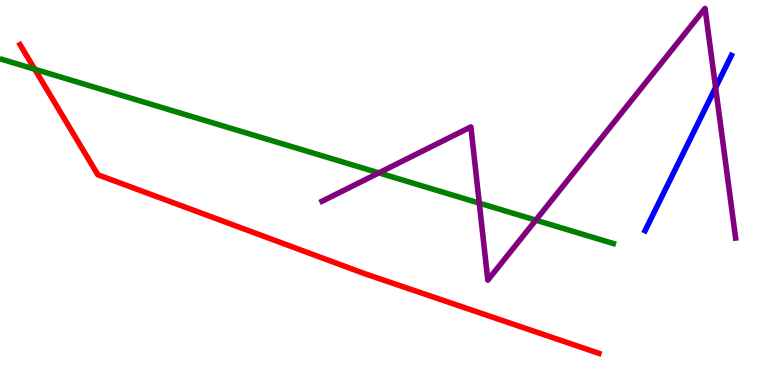[{'lines': ['blue', 'red'], 'intersections': []}, {'lines': ['green', 'red'], 'intersections': [{'x': 0.448, 'y': 8.2}]}, {'lines': ['purple', 'red'], 'intersections': []}, {'lines': ['blue', 'green'], 'intersections': []}, {'lines': ['blue', 'purple'], 'intersections': [{'x': 9.23, 'y': 7.73}]}, {'lines': ['green', 'purple'], 'intersections': [{'x': 4.89, 'y': 5.51}, {'x': 6.18, 'y': 4.72}, {'x': 6.91, 'y': 4.28}]}]